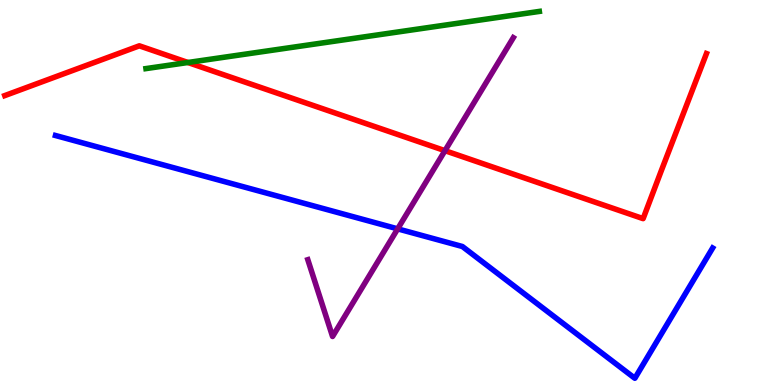[{'lines': ['blue', 'red'], 'intersections': []}, {'lines': ['green', 'red'], 'intersections': [{'x': 2.42, 'y': 8.38}]}, {'lines': ['purple', 'red'], 'intersections': [{'x': 5.74, 'y': 6.09}]}, {'lines': ['blue', 'green'], 'intersections': []}, {'lines': ['blue', 'purple'], 'intersections': [{'x': 5.13, 'y': 4.06}]}, {'lines': ['green', 'purple'], 'intersections': []}]